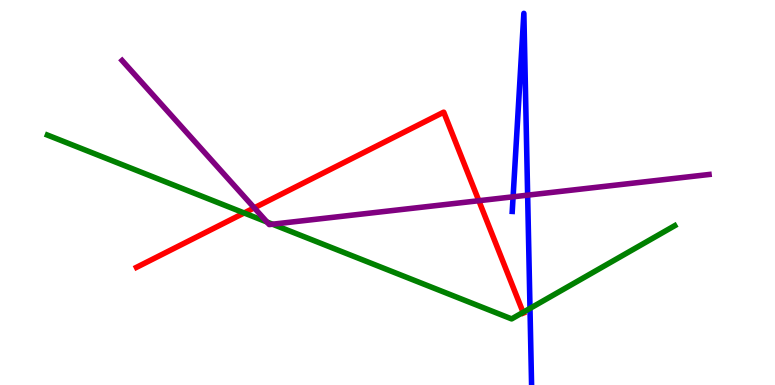[{'lines': ['blue', 'red'], 'intersections': []}, {'lines': ['green', 'red'], 'intersections': [{'x': 3.15, 'y': 4.47}, {'x': 6.75, 'y': 1.89}]}, {'lines': ['purple', 'red'], 'intersections': [{'x': 3.28, 'y': 4.6}, {'x': 6.18, 'y': 4.79}]}, {'lines': ['blue', 'green'], 'intersections': [{'x': 6.84, 'y': 1.99}]}, {'lines': ['blue', 'purple'], 'intersections': [{'x': 6.62, 'y': 4.89}, {'x': 6.81, 'y': 4.93}]}, {'lines': ['green', 'purple'], 'intersections': [{'x': 3.44, 'y': 4.23}, {'x': 3.52, 'y': 4.18}]}]